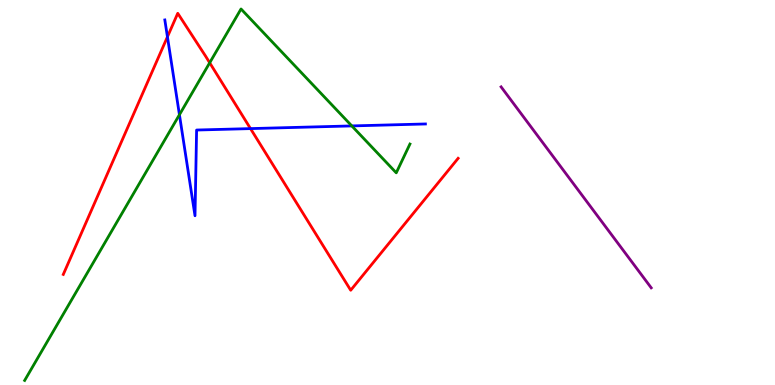[{'lines': ['blue', 'red'], 'intersections': [{'x': 2.16, 'y': 9.04}, {'x': 3.23, 'y': 6.66}]}, {'lines': ['green', 'red'], 'intersections': [{'x': 2.71, 'y': 8.37}]}, {'lines': ['purple', 'red'], 'intersections': []}, {'lines': ['blue', 'green'], 'intersections': [{'x': 2.32, 'y': 7.02}, {'x': 4.54, 'y': 6.73}]}, {'lines': ['blue', 'purple'], 'intersections': []}, {'lines': ['green', 'purple'], 'intersections': []}]